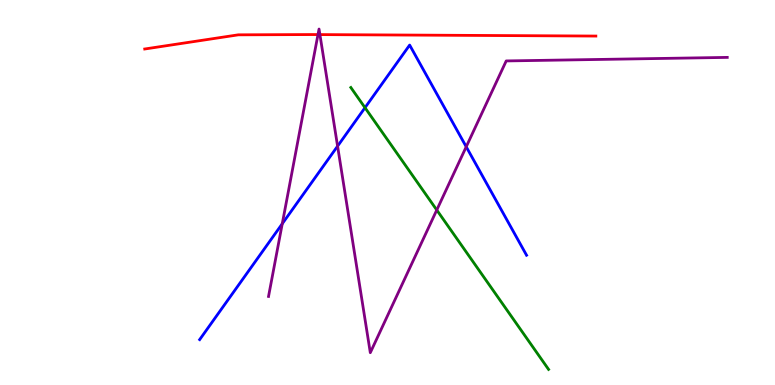[{'lines': ['blue', 'red'], 'intersections': []}, {'lines': ['green', 'red'], 'intersections': []}, {'lines': ['purple', 'red'], 'intersections': [{'x': 4.1, 'y': 9.1}, {'x': 4.13, 'y': 9.1}]}, {'lines': ['blue', 'green'], 'intersections': [{'x': 4.71, 'y': 7.2}]}, {'lines': ['blue', 'purple'], 'intersections': [{'x': 3.64, 'y': 4.19}, {'x': 4.36, 'y': 6.2}, {'x': 6.02, 'y': 6.19}]}, {'lines': ['green', 'purple'], 'intersections': [{'x': 5.64, 'y': 4.55}]}]